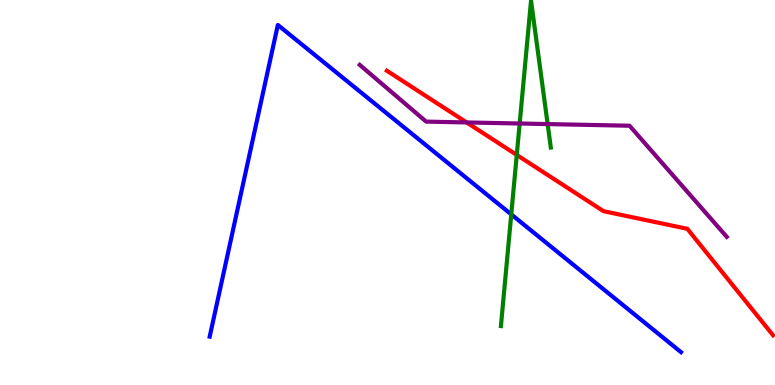[{'lines': ['blue', 'red'], 'intersections': []}, {'lines': ['green', 'red'], 'intersections': [{'x': 6.67, 'y': 5.98}]}, {'lines': ['purple', 'red'], 'intersections': [{'x': 6.02, 'y': 6.82}]}, {'lines': ['blue', 'green'], 'intersections': [{'x': 6.6, 'y': 4.43}]}, {'lines': ['blue', 'purple'], 'intersections': []}, {'lines': ['green', 'purple'], 'intersections': [{'x': 6.71, 'y': 6.79}, {'x': 7.07, 'y': 6.78}]}]